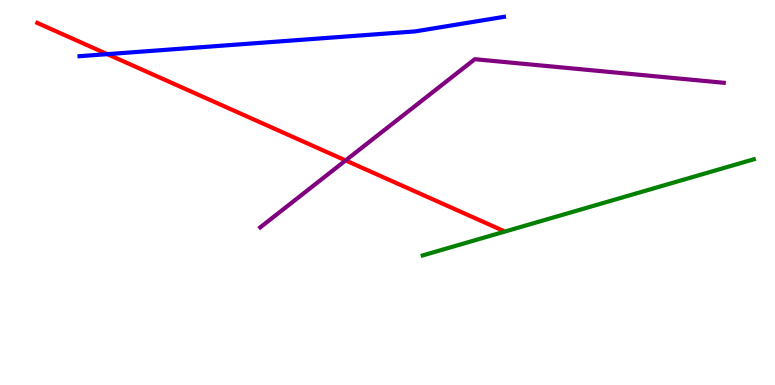[{'lines': ['blue', 'red'], 'intersections': [{'x': 1.38, 'y': 8.59}]}, {'lines': ['green', 'red'], 'intersections': []}, {'lines': ['purple', 'red'], 'intersections': [{'x': 4.46, 'y': 5.83}]}, {'lines': ['blue', 'green'], 'intersections': []}, {'lines': ['blue', 'purple'], 'intersections': []}, {'lines': ['green', 'purple'], 'intersections': []}]